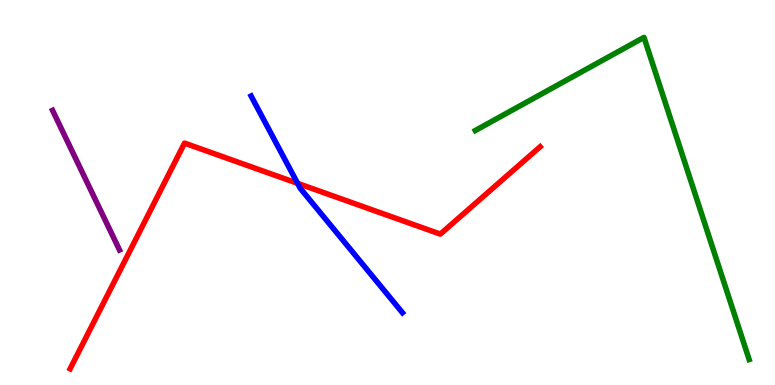[{'lines': ['blue', 'red'], 'intersections': [{'x': 3.84, 'y': 5.24}]}, {'lines': ['green', 'red'], 'intersections': []}, {'lines': ['purple', 'red'], 'intersections': []}, {'lines': ['blue', 'green'], 'intersections': []}, {'lines': ['blue', 'purple'], 'intersections': []}, {'lines': ['green', 'purple'], 'intersections': []}]